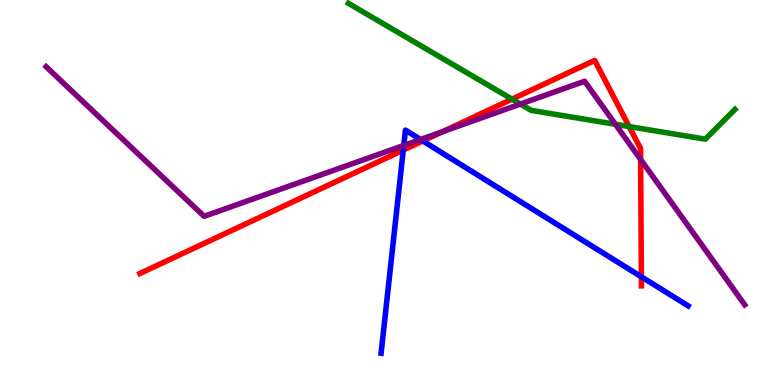[{'lines': ['blue', 'red'], 'intersections': [{'x': 5.2, 'y': 6.1}, {'x': 5.46, 'y': 6.34}, {'x': 8.28, 'y': 2.81}]}, {'lines': ['green', 'red'], 'intersections': [{'x': 6.61, 'y': 7.42}, {'x': 8.12, 'y': 6.71}]}, {'lines': ['purple', 'red'], 'intersections': [{'x': 5.71, 'y': 6.58}, {'x': 8.27, 'y': 5.86}]}, {'lines': ['blue', 'green'], 'intersections': []}, {'lines': ['blue', 'purple'], 'intersections': [{'x': 5.21, 'y': 6.22}, {'x': 5.43, 'y': 6.38}]}, {'lines': ['green', 'purple'], 'intersections': [{'x': 6.71, 'y': 7.3}, {'x': 7.94, 'y': 6.77}]}]